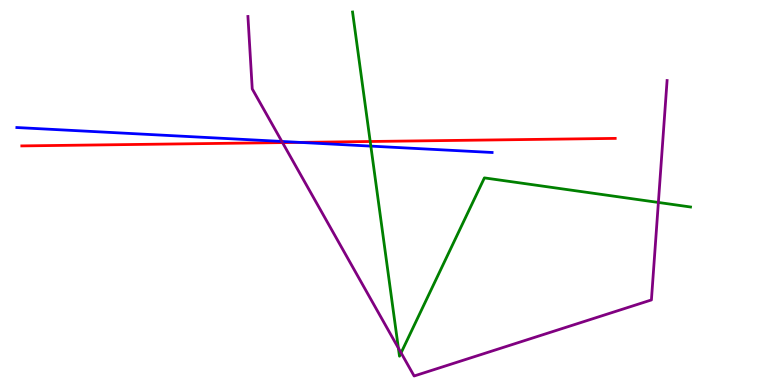[{'lines': ['blue', 'red'], 'intersections': [{'x': 3.87, 'y': 6.3}]}, {'lines': ['green', 'red'], 'intersections': [{'x': 4.78, 'y': 6.32}]}, {'lines': ['purple', 'red'], 'intersections': [{'x': 3.65, 'y': 6.3}]}, {'lines': ['blue', 'green'], 'intersections': [{'x': 4.78, 'y': 6.2}]}, {'lines': ['blue', 'purple'], 'intersections': [{'x': 3.64, 'y': 6.33}]}, {'lines': ['green', 'purple'], 'intersections': [{'x': 5.14, 'y': 0.959}, {'x': 5.18, 'y': 0.835}, {'x': 8.5, 'y': 4.74}]}]